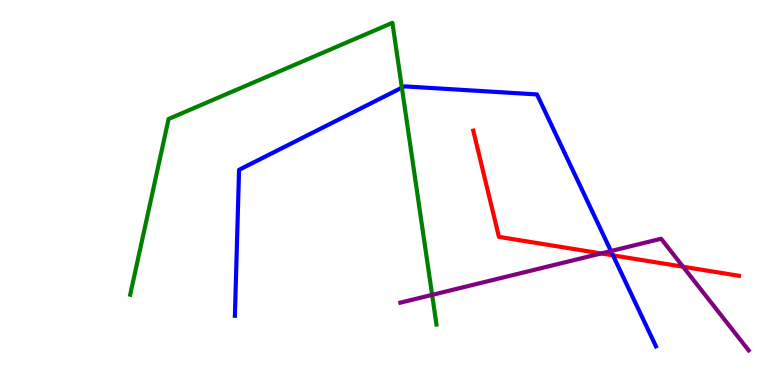[{'lines': ['blue', 'red'], 'intersections': [{'x': 7.91, 'y': 3.37}]}, {'lines': ['green', 'red'], 'intersections': []}, {'lines': ['purple', 'red'], 'intersections': [{'x': 7.76, 'y': 3.42}, {'x': 8.81, 'y': 3.07}]}, {'lines': ['blue', 'green'], 'intersections': [{'x': 5.19, 'y': 7.72}]}, {'lines': ['blue', 'purple'], 'intersections': [{'x': 7.88, 'y': 3.48}]}, {'lines': ['green', 'purple'], 'intersections': [{'x': 5.58, 'y': 2.34}]}]